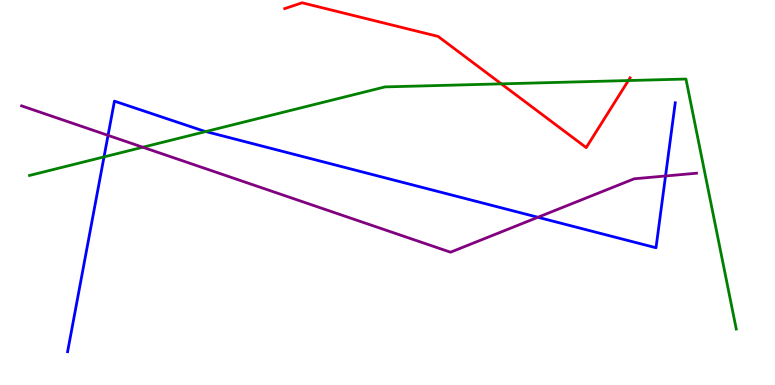[{'lines': ['blue', 'red'], 'intersections': []}, {'lines': ['green', 'red'], 'intersections': [{'x': 6.47, 'y': 7.82}, {'x': 8.11, 'y': 7.91}]}, {'lines': ['purple', 'red'], 'intersections': []}, {'lines': ['blue', 'green'], 'intersections': [{'x': 1.34, 'y': 5.92}, {'x': 2.66, 'y': 6.58}]}, {'lines': ['blue', 'purple'], 'intersections': [{'x': 1.39, 'y': 6.48}, {'x': 6.94, 'y': 4.36}, {'x': 8.59, 'y': 5.43}]}, {'lines': ['green', 'purple'], 'intersections': [{'x': 1.84, 'y': 6.18}]}]